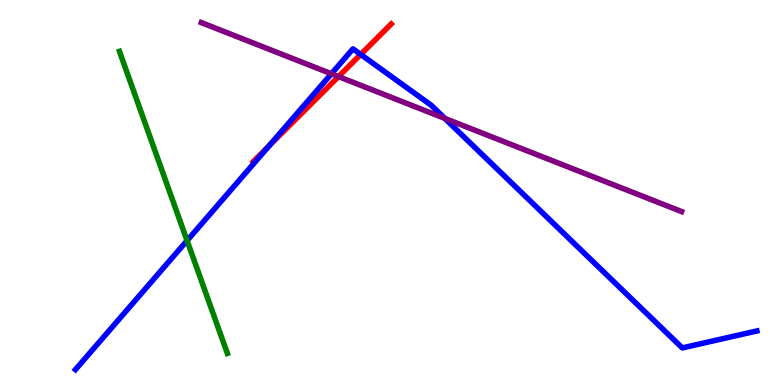[{'lines': ['blue', 'red'], 'intersections': [{'x': 3.47, 'y': 6.21}, {'x': 4.65, 'y': 8.59}]}, {'lines': ['green', 'red'], 'intersections': []}, {'lines': ['purple', 'red'], 'intersections': [{'x': 4.37, 'y': 8.01}]}, {'lines': ['blue', 'green'], 'intersections': [{'x': 2.41, 'y': 3.75}]}, {'lines': ['blue', 'purple'], 'intersections': [{'x': 4.28, 'y': 8.08}, {'x': 5.74, 'y': 6.92}]}, {'lines': ['green', 'purple'], 'intersections': []}]